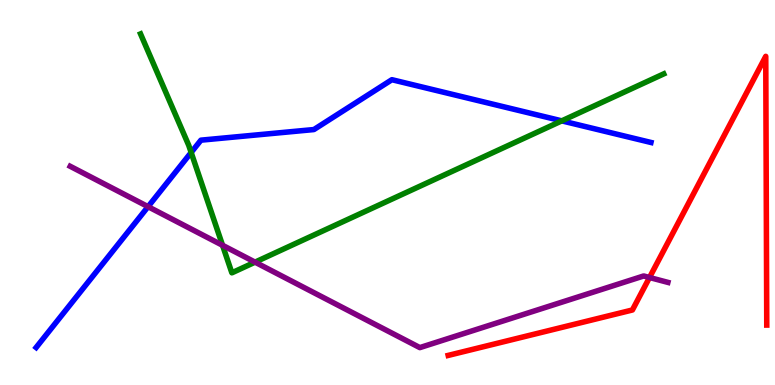[{'lines': ['blue', 'red'], 'intersections': []}, {'lines': ['green', 'red'], 'intersections': []}, {'lines': ['purple', 'red'], 'intersections': [{'x': 8.38, 'y': 2.79}]}, {'lines': ['blue', 'green'], 'intersections': [{'x': 2.47, 'y': 6.04}, {'x': 7.25, 'y': 6.86}]}, {'lines': ['blue', 'purple'], 'intersections': [{'x': 1.91, 'y': 4.63}]}, {'lines': ['green', 'purple'], 'intersections': [{'x': 2.87, 'y': 3.63}, {'x': 3.29, 'y': 3.19}]}]